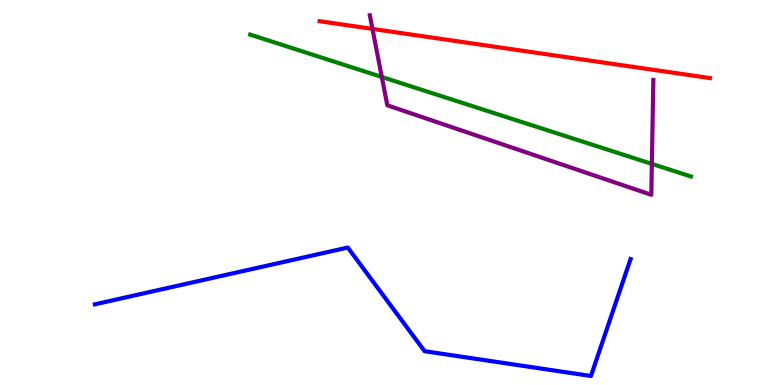[{'lines': ['blue', 'red'], 'intersections': []}, {'lines': ['green', 'red'], 'intersections': []}, {'lines': ['purple', 'red'], 'intersections': [{'x': 4.81, 'y': 9.25}]}, {'lines': ['blue', 'green'], 'intersections': []}, {'lines': ['blue', 'purple'], 'intersections': []}, {'lines': ['green', 'purple'], 'intersections': [{'x': 4.93, 'y': 8.0}, {'x': 8.41, 'y': 5.74}]}]